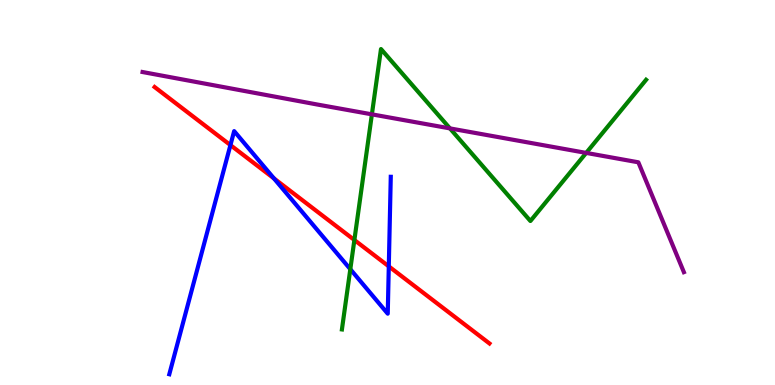[{'lines': ['blue', 'red'], 'intersections': [{'x': 2.97, 'y': 6.23}, {'x': 3.53, 'y': 5.37}, {'x': 5.02, 'y': 3.08}]}, {'lines': ['green', 'red'], 'intersections': [{'x': 4.57, 'y': 3.77}]}, {'lines': ['purple', 'red'], 'intersections': []}, {'lines': ['blue', 'green'], 'intersections': [{'x': 4.52, 'y': 3.01}]}, {'lines': ['blue', 'purple'], 'intersections': []}, {'lines': ['green', 'purple'], 'intersections': [{'x': 4.8, 'y': 7.03}, {'x': 5.81, 'y': 6.67}, {'x': 7.56, 'y': 6.03}]}]